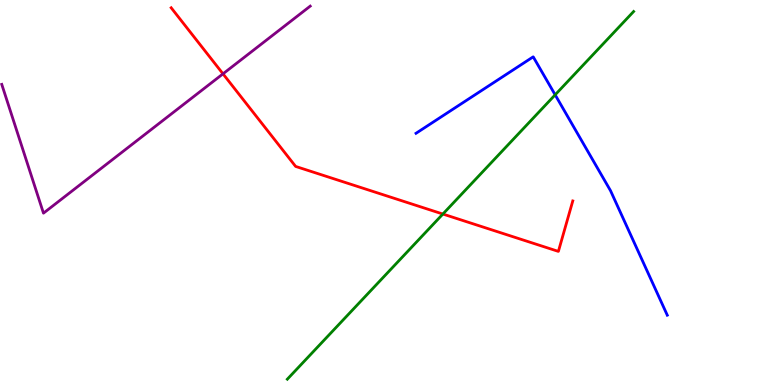[{'lines': ['blue', 'red'], 'intersections': []}, {'lines': ['green', 'red'], 'intersections': [{'x': 5.71, 'y': 4.44}]}, {'lines': ['purple', 'red'], 'intersections': [{'x': 2.88, 'y': 8.08}]}, {'lines': ['blue', 'green'], 'intersections': [{'x': 7.16, 'y': 7.54}]}, {'lines': ['blue', 'purple'], 'intersections': []}, {'lines': ['green', 'purple'], 'intersections': []}]